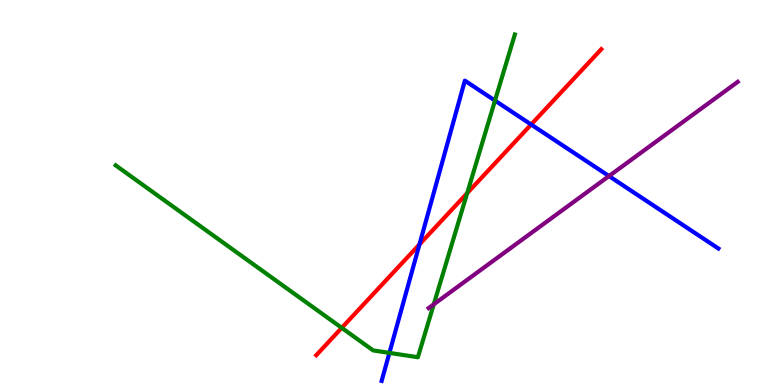[{'lines': ['blue', 'red'], 'intersections': [{'x': 5.41, 'y': 3.65}, {'x': 6.85, 'y': 6.77}]}, {'lines': ['green', 'red'], 'intersections': [{'x': 4.41, 'y': 1.48}, {'x': 6.03, 'y': 4.98}]}, {'lines': ['purple', 'red'], 'intersections': []}, {'lines': ['blue', 'green'], 'intersections': [{'x': 5.02, 'y': 0.834}, {'x': 6.39, 'y': 7.39}]}, {'lines': ['blue', 'purple'], 'intersections': [{'x': 7.86, 'y': 5.43}]}, {'lines': ['green', 'purple'], 'intersections': [{'x': 5.6, 'y': 2.1}]}]